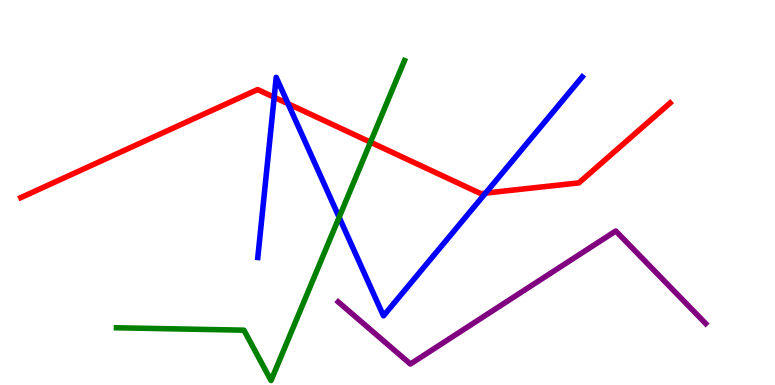[{'lines': ['blue', 'red'], 'intersections': [{'x': 3.54, 'y': 7.47}, {'x': 3.72, 'y': 7.3}, {'x': 6.27, 'y': 4.98}]}, {'lines': ['green', 'red'], 'intersections': [{'x': 4.78, 'y': 6.31}]}, {'lines': ['purple', 'red'], 'intersections': []}, {'lines': ['blue', 'green'], 'intersections': [{'x': 4.38, 'y': 4.36}]}, {'lines': ['blue', 'purple'], 'intersections': []}, {'lines': ['green', 'purple'], 'intersections': []}]